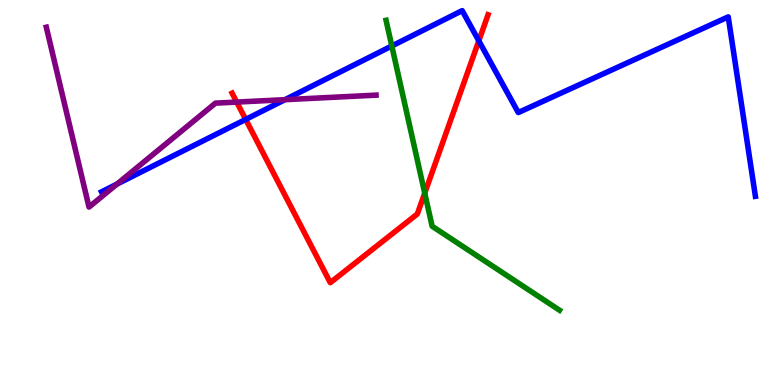[{'lines': ['blue', 'red'], 'intersections': [{'x': 3.17, 'y': 6.9}, {'x': 6.18, 'y': 8.94}]}, {'lines': ['green', 'red'], 'intersections': [{'x': 5.48, 'y': 4.98}]}, {'lines': ['purple', 'red'], 'intersections': [{'x': 3.05, 'y': 7.35}]}, {'lines': ['blue', 'green'], 'intersections': [{'x': 5.06, 'y': 8.81}]}, {'lines': ['blue', 'purple'], 'intersections': [{'x': 1.51, 'y': 5.22}, {'x': 3.68, 'y': 7.41}]}, {'lines': ['green', 'purple'], 'intersections': []}]